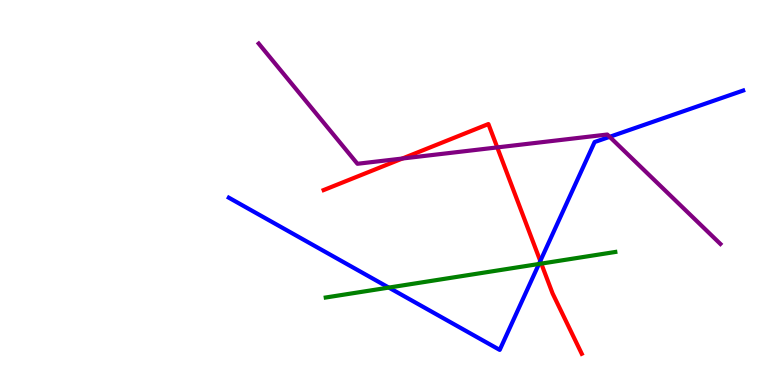[{'lines': ['blue', 'red'], 'intersections': [{'x': 6.97, 'y': 3.22}]}, {'lines': ['green', 'red'], 'intersections': [{'x': 6.98, 'y': 3.15}]}, {'lines': ['purple', 'red'], 'intersections': [{'x': 5.19, 'y': 5.88}, {'x': 6.42, 'y': 6.17}]}, {'lines': ['blue', 'green'], 'intersections': [{'x': 5.02, 'y': 2.53}, {'x': 6.95, 'y': 3.14}]}, {'lines': ['blue', 'purple'], 'intersections': [{'x': 7.87, 'y': 6.45}]}, {'lines': ['green', 'purple'], 'intersections': []}]